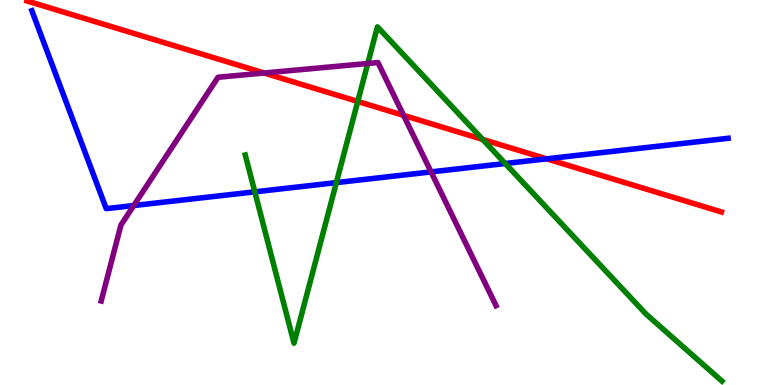[{'lines': ['blue', 'red'], 'intersections': [{'x': 7.05, 'y': 5.87}]}, {'lines': ['green', 'red'], 'intersections': [{'x': 4.62, 'y': 7.36}, {'x': 6.23, 'y': 6.38}]}, {'lines': ['purple', 'red'], 'intersections': [{'x': 3.41, 'y': 8.1}, {'x': 5.21, 'y': 7.0}]}, {'lines': ['blue', 'green'], 'intersections': [{'x': 3.29, 'y': 5.02}, {'x': 4.34, 'y': 5.26}, {'x': 6.52, 'y': 5.75}]}, {'lines': ['blue', 'purple'], 'intersections': [{'x': 1.73, 'y': 4.66}, {'x': 5.56, 'y': 5.54}]}, {'lines': ['green', 'purple'], 'intersections': [{'x': 4.75, 'y': 8.35}]}]